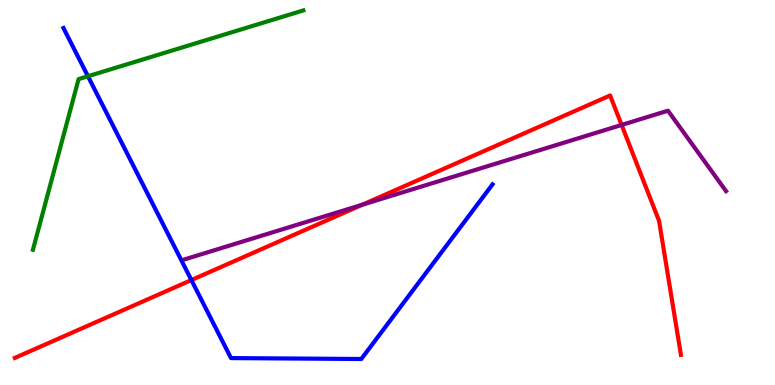[{'lines': ['blue', 'red'], 'intersections': [{'x': 2.47, 'y': 2.73}]}, {'lines': ['green', 'red'], 'intersections': []}, {'lines': ['purple', 'red'], 'intersections': [{'x': 4.68, 'y': 4.68}, {'x': 8.02, 'y': 6.75}]}, {'lines': ['blue', 'green'], 'intersections': [{'x': 1.13, 'y': 8.02}]}, {'lines': ['blue', 'purple'], 'intersections': []}, {'lines': ['green', 'purple'], 'intersections': []}]